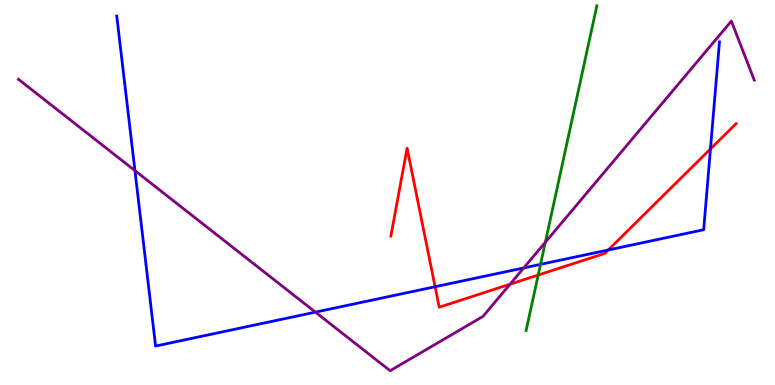[{'lines': ['blue', 'red'], 'intersections': [{'x': 5.61, 'y': 2.55}, {'x': 7.85, 'y': 3.51}, {'x': 9.17, 'y': 6.13}]}, {'lines': ['green', 'red'], 'intersections': [{'x': 6.94, 'y': 2.86}]}, {'lines': ['purple', 'red'], 'intersections': [{'x': 6.58, 'y': 2.62}]}, {'lines': ['blue', 'green'], 'intersections': [{'x': 6.97, 'y': 3.13}]}, {'lines': ['blue', 'purple'], 'intersections': [{'x': 1.74, 'y': 5.57}, {'x': 4.07, 'y': 1.89}, {'x': 6.76, 'y': 3.04}]}, {'lines': ['green', 'purple'], 'intersections': [{'x': 7.04, 'y': 3.71}]}]